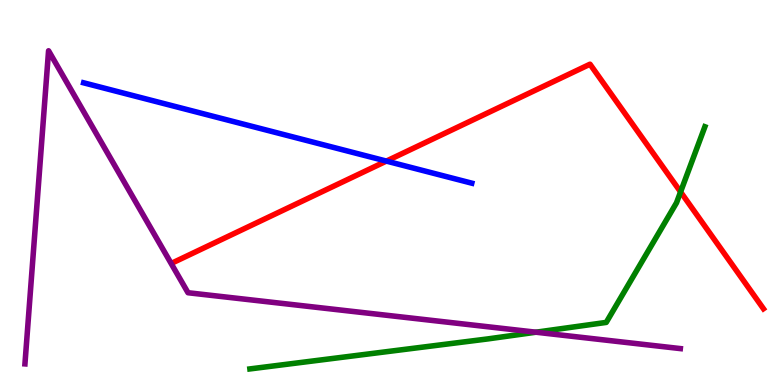[{'lines': ['blue', 'red'], 'intersections': [{'x': 4.99, 'y': 5.82}]}, {'lines': ['green', 'red'], 'intersections': [{'x': 8.78, 'y': 5.02}]}, {'lines': ['purple', 'red'], 'intersections': []}, {'lines': ['blue', 'green'], 'intersections': []}, {'lines': ['blue', 'purple'], 'intersections': []}, {'lines': ['green', 'purple'], 'intersections': [{'x': 6.92, 'y': 1.37}]}]